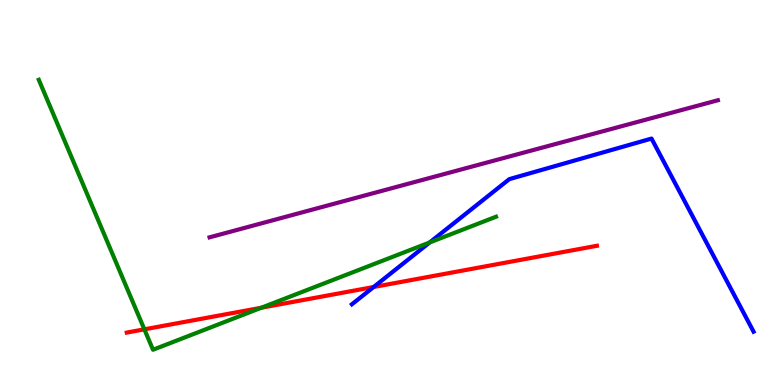[{'lines': ['blue', 'red'], 'intersections': [{'x': 4.82, 'y': 2.55}]}, {'lines': ['green', 'red'], 'intersections': [{'x': 1.86, 'y': 1.45}, {'x': 3.37, 'y': 2.01}]}, {'lines': ['purple', 'red'], 'intersections': []}, {'lines': ['blue', 'green'], 'intersections': [{'x': 5.54, 'y': 3.7}]}, {'lines': ['blue', 'purple'], 'intersections': []}, {'lines': ['green', 'purple'], 'intersections': []}]